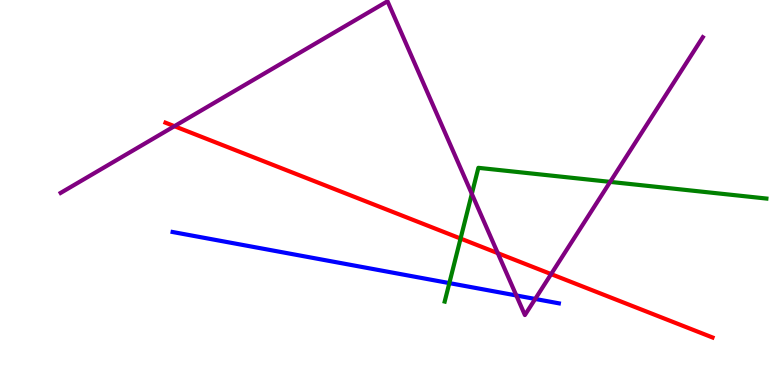[{'lines': ['blue', 'red'], 'intersections': []}, {'lines': ['green', 'red'], 'intersections': [{'x': 5.94, 'y': 3.8}]}, {'lines': ['purple', 'red'], 'intersections': [{'x': 2.25, 'y': 6.72}, {'x': 6.42, 'y': 3.42}, {'x': 7.11, 'y': 2.88}]}, {'lines': ['blue', 'green'], 'intersections': [{'x': 5.8, 'y': 2.65}]}, {'lines': ['blue', 'purple'], 'intersections': [{'x': 6.66, 'y': 2.33}, {'x': 6.91, 'y': 2.23}]}, {'lines': ['green', 'purple'], 'intersections': [{'x': 6.09, 'y': 4.97}, {'x': 7.87, 'y': 5.28}]}]